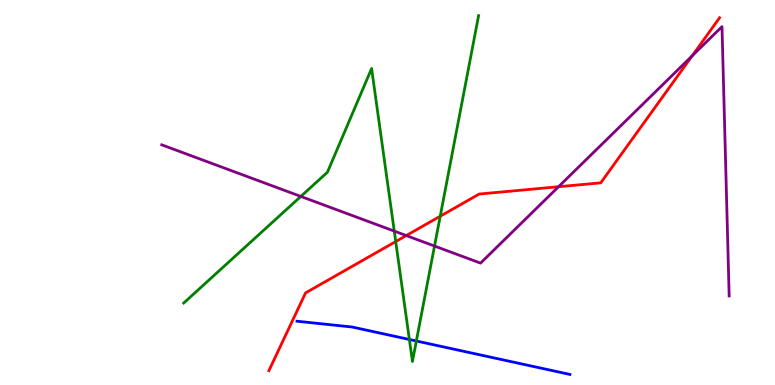[{'lines': ['blue', 'red'], 'intersections': []}, {'lines': ['green', 'red'], 'intersections': [{'x': 5.11, 'y': 3.73}, {'x': 5.68, 'y': 4.38}]}, {'lines': ['purple', 'red'], 'intersections': [{'x': 5.24, 'y': 3.88}, {'x': 7.21, 'y': 5.15}, {'x': 8.93, 'y': 8.55}]}, {'lines': ['blue', 'green'], 'intersections': [{'x': 5.28, 'y': 1.18}, {'x': 5.37, 'y': 1.14}]}, {'lines': ['blue', 'purple'], 'intersections': []}, {'lines': ['green', 'purple'], 'intersections': [{'x': 3.88, 'y': 4.9}, {'x': 5.09, 'y': 4.0}, {'x': 5.61, 'y': 3.61}]}]